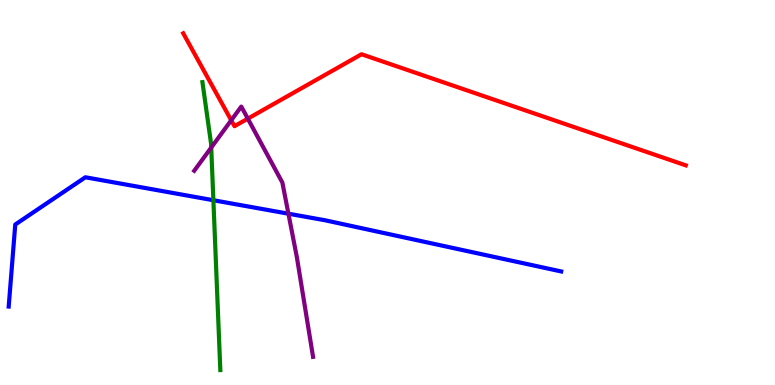[{'lines': ['blue', 'red'], 'intersections': []}, {'lines': ['green', 'red'], 'intersections': []}, {'lines': ['purple', 'red'], 'intersections': [{'x': 2.98, 'y': 6.88}, {'x': 3.2, 'y': 6.92}]}, {'lines': ['blue', 'green'], 'intersections': [{'x': 2.75, 'y': 4.8}]}, {'lines': ['blue', 'purple'], 'intersections': [{'x': 3.72, 'y': 4.45}]}, {'lines': ['green', 'purple'], 'intersections': [{'x': 2.73, 'y': 6.17}]}]